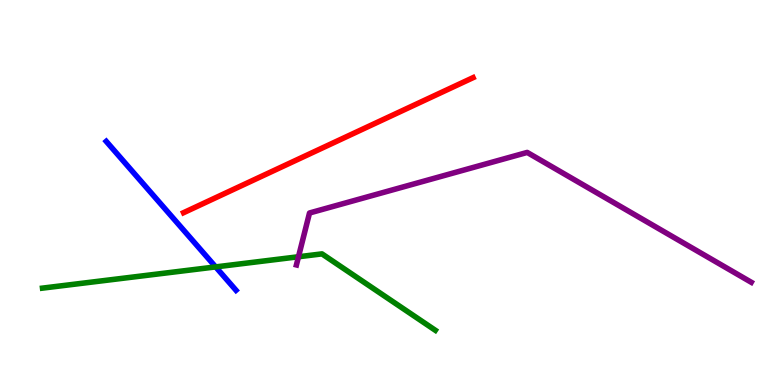[{'lines': ['blue', 'red'], 'intersections': []}, {'lines': ['green', 'red'], 'intersections': []}, {'lines': ['purple', 'red'], 'intersections': []}, {'lines': ['blue', 'green'], 'intersections': [{'x': 2.78, 'y': 3.07}]}, {'lines': ['blue', 'purple'], 'intersections': []}, {'lines': ['green', 'purple'], 'intersections': [{'x': 3.85, 'y': 3.33}]}]